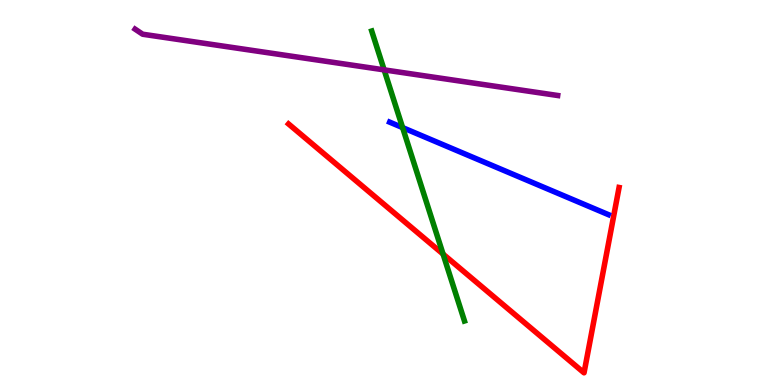[{'lines': ['blue', 'red'], 'intersections': []}, {'lines': ['green', 'red'], 'intersections': [{'x': 5.72, 'y': 3.4}]}, {'lines': ['purple', 'red'], 'intersections': []}, {'lines': ['blue', 'green'], 'intersections': [{'x': 5.19, 'y': 6.69}]}, {'lines': ['blue', 'purple'], 'intersections': []}, {'lines': ['green', 'purple'], 'intersections': [{'x': 4.96, 'y': 8.19}]}]